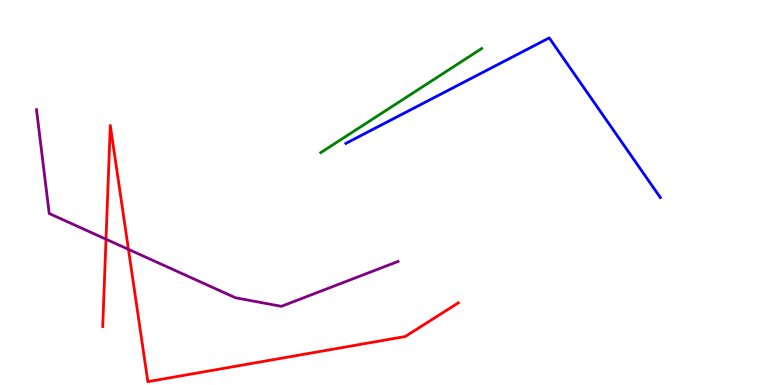[{'lines': ['blue', 'red'], 'intersections': []}, {'lines': ['green', 'red'], 'intersections': []}, {'lines': ['purple', 'red'], 'intersections': [{'x': 1.37, 'y': 3.79}, {'x': 1.66, 'y': 3.52}]}, {'lines': ['blue', 'green'], 'intersections': []}, {'lines': ['blue', 'purple'], 'intersections': []}, {'lines': ['green', 'purple'], 'intersections': []}]